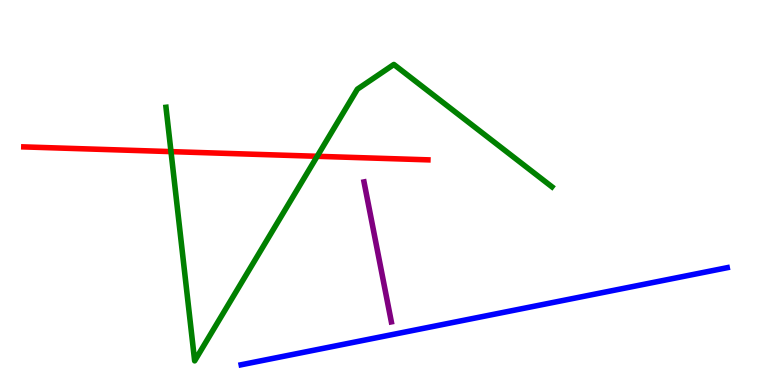[{'lines': ['blue', 'red'], 'intersections': []}, {'lines': ['green', 'red'], 'intersections': [{'x': 2.21, 'y': 6.06}, {'x': 4.09, 'y': 5.94}]}, {'lines': ['purple', 'red'], 'intersections': []}, {'lines': ['blue', 'green'], 'intersections': []}, {'lines': ['blue', 'purple'], 'intersections': []}, {'lines': ['green', 'purple'], 'intersections': []}]